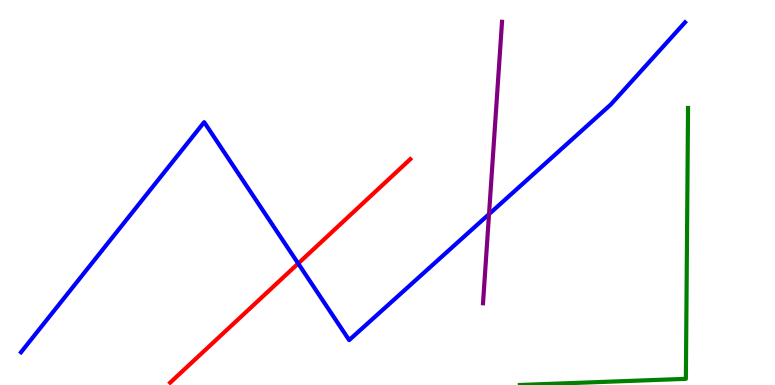[{'lines': ['blue', 'red'], 'intersections': [{'x': 3.85, 'y': 3.16}]}, {'lines': ['green', 'red'], 'intersections': []}, {'lines': ['purple', 'red'], 'intersections': []}, {'lines': ['blue', 'green'], 'intersections': []}, {'lines': ['blue', 'purple'], 'intersections': [{'x': 6.31, 'y': 4.44}]}, {'lines': ['green', 'purple'], 'intersections': []}]